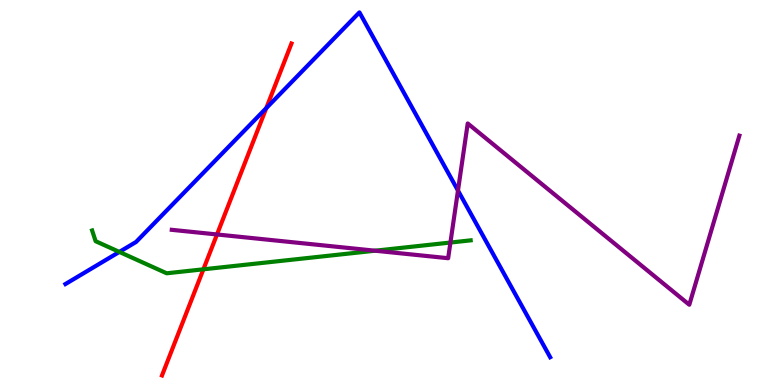[{'lines': ['blue', 'red'], 'intersections': [{'x': 3.44, 'y': 7.19}]}, {'lines': ['green', 'red'], 'intersections': [{'x': 2.62, 'y': 3.0}]}, {'lines': ['purple', 'red'], 'intersections': [{'x': 2.8, 'y': 3.91}]}, {'lines': ['blue', 'green'], 'intersections': [{'x': 1.54, 'y': 3.46}]}, {'lines': ['blue', 'purple'], 'intersections': [{'x': 5.91, 'y': 5.05}]}, {'lines': ['green', 'purple'], 'intersections': [{'x': 4.84, 'y': 3.49}, {'x': 5.81, 'y': 3.7}]}]